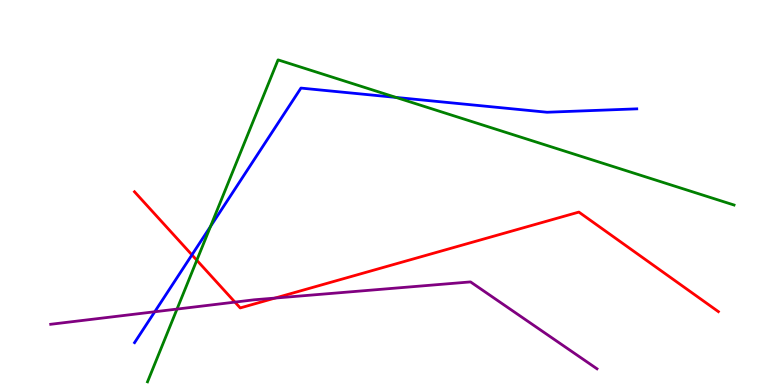[{'lines': ['blue', 'red'], 'intersections': [{'x': 2.48, 'y': 3.38}]}, {'lines': ['green', 'red'], 'intersections': [{'x': 2.54, 'y': 3.24}]}, {'lines': ['purple', 'red'], 'intersections': [{'x': 3.03, 'y': 2.15}, {'x': 3.55, 'y': 2.26}]}, {'lines': ['blue', 'green'], 'intersections': [{'x': 2.72, 'y': 4.12}, {'x': 5.11, 'y': 7.47}]}, {'lines': ['blue', 'purple'], 'intersections': [{'x': 2.0, 'y': 1.9}]}, {'lines': ['green', 'purple'], 'intersections': [{'x': 2.28, 'y': 1.97}]}]